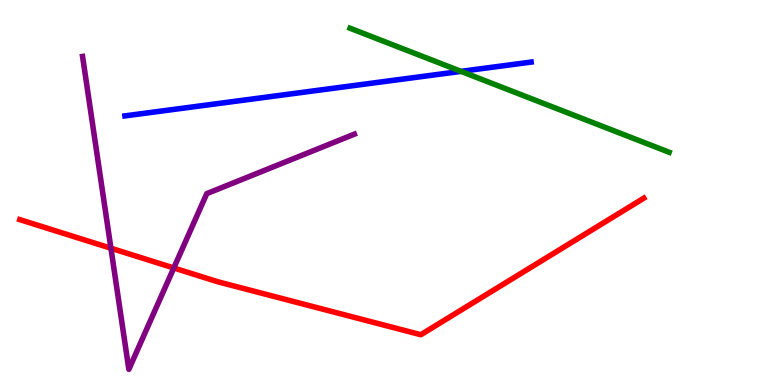[{'lines': ['blue', 'red'], 'intersections': []}, {'lines': ['green', 'red'], 'intersections': []}, {'lines': ['purple', 'red'], 'intersections': [{'x': 1.43, 'y': 3.55}, {'x': 2.24, 'y': 3.04}]}, {'lines': ['blue', 'green'], 'intersections': [{'x': 5.95, 'y': 8.15}]}, {'lines': ['blue', 'purple'], 'intersections': []}, {'lines': ['green', 'purple'], 'intersections': []}]